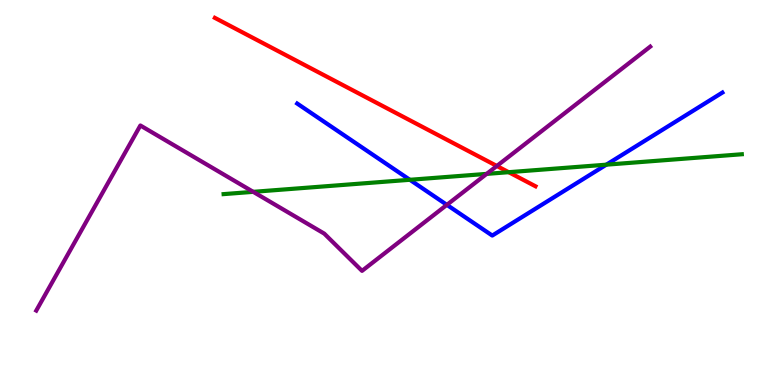[{'lines': ['blue', 'red'], 'intersections': []}, {'lines': ['green', 'red'], 'intersections': [{'x': 6.56, 'y': 5.53}]}, {'lines': ['purple', 'red'], 'intersections': [{'x': 6.41, 'y': 5.69}]}, {'lines': ['blue', 'green'], 'intersections': [{'x': 5.29, 'y': 5.33}, {'x': 7.82, 'y': 5.72}]}, {'lines': ['blue', 'purple'], 'intersections': [{'x': 5.77, 'y': 4.68}]}, {'lines': ['green', 'purple'], 'intersections': [{'x': 3.27, 'y': 5.02}, {'x': 6.28, 'y': 5.48}]}]